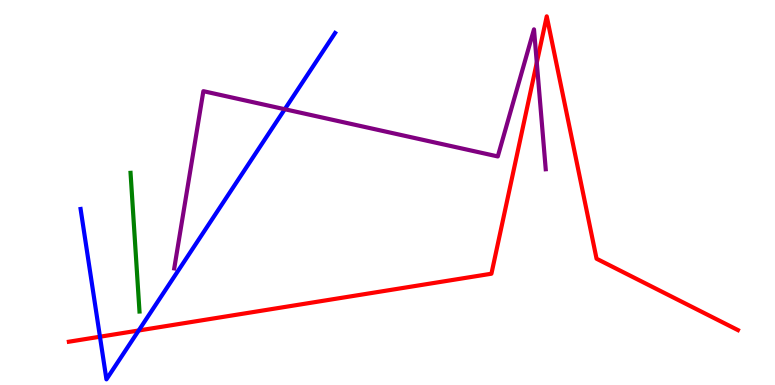[{'lines': ['blue', 'red'], 'intersections': [{'x': 1.29, 'y': 1.25}, {'x': 1.79, 'y': 1.42}]}, {'lines': ['green', 'red'], 'intersections': []}, {'lines': ['purple', 'red'], 'intersections': [{'x': 6.93, 'y': 8.37}]}, {'lines': ['blue', 'green'], 'intersections': []}, {'lines': ['blue', 'purple'], 'intersections': [{'x': 3.67, 'y': 7.16}]}, {'lines': ['green', 'purple'], 'intersections': []}]